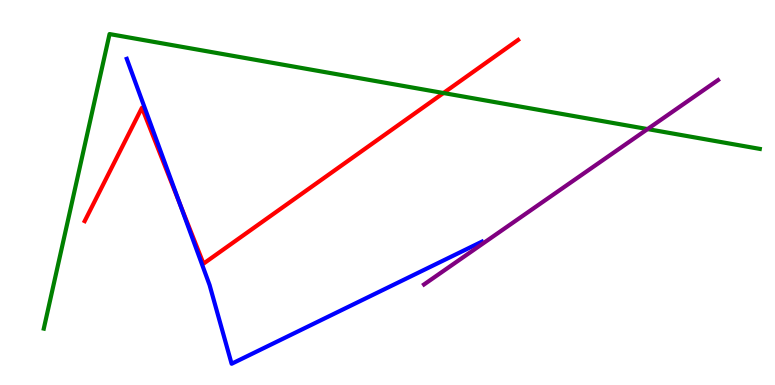[{'lines': ['blue', 'red'], 'intersections': [{'x': 2.32, 'y': 4.72}]}, {'lines': ['green', 'red'], 'intersections': [{'x': 5.72, 'y': 7.58}]}, {'lines': ['purple', 'red'], 'intersections': []}, {'lines': ['blue', 'green'], 'intersections': []}, {'lines': ['blue', 'purple'], 'intersections': []}, {'lines': ['green', 'purple'], 'intersections': [{'x': 8.36, 'y': 6.65}]}]